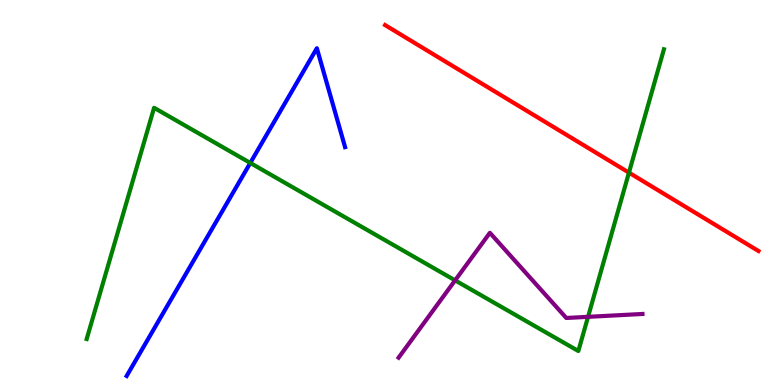[{'lines': ['blue', 'red'], 'intersections': []}, {'lines': ['green', 'red'], 'intersections': [{'x': 8.12, 'y': 5.52}]}, {'lines': ['purple', 'red'], 'intersections': []}, {'lines': ['blue', 'green'], 'intersections': [{'x': 3.23, 'y': 5.77}]}, {'lines': ['blue', 'purple'], 'intersections': []}, {'lines': ['green', 'purple'], 'intersections': [{'x': 5.87, 'y': 2.72}, {'x': 7.59, 'y': 1.77}]}]